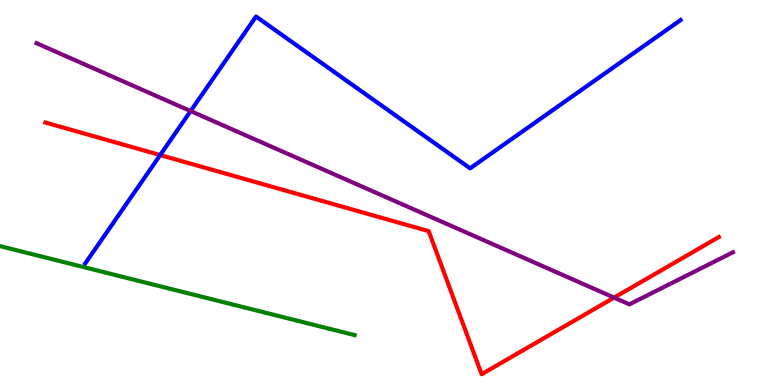[{'lines': ['blue', 'red'], 'intersections': [{'x': 2.07, 'y': 5.97}]}, {'lines': ['green', 'red'], 'intersections': []}, {'lines': ['purple', 'red'], 'intersections': [{'x': 7.92, 'y': 2.27}]}, {'lines': ['blue', 'green'], 'intersections': []}, {'lines': ['blue', 'purple'], 'intersections': [{'x': 2.46, 'y': 7.11}]}, {'lines': ['green', 'purple'], 'intersections': []}]